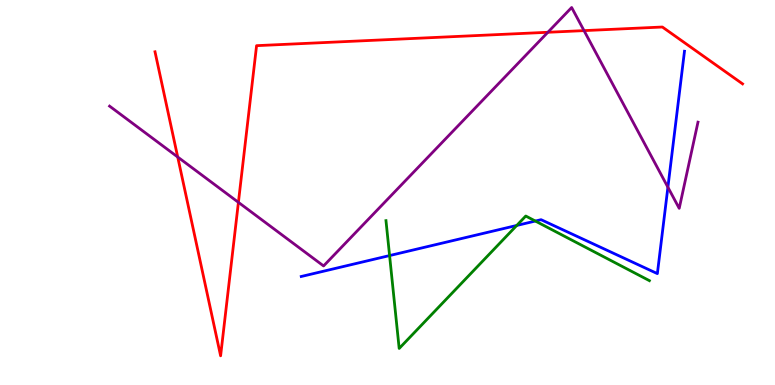[{'lines': ['blue', 'red'], 'intersections': []}, {'lines': ['green', 'red'], 'intersections': []}, {'lines': ['purple', 'red'], 'intersections': [{'x': 2.29, 'y': 5.92}, {'x': 3.08, 'y': 4.74}, {'x': 7.07, 'y': 9.16}, {'x': 7.54, 'y': 9.2}]}, {'lines': ['blue', 'green'], 'intersections': [{'x': 5.03, 'y': 3.36}, {'x': 6.67, 'y': 4.14}, {'x': 6.91, 'y': 4.26}]}, {'lines': ['blue', 'purple'], 'intersections': [{'x': 8.62, 'y': 5.14}]}, {'lines': ['green', 'purple'], 'intersections': []}]